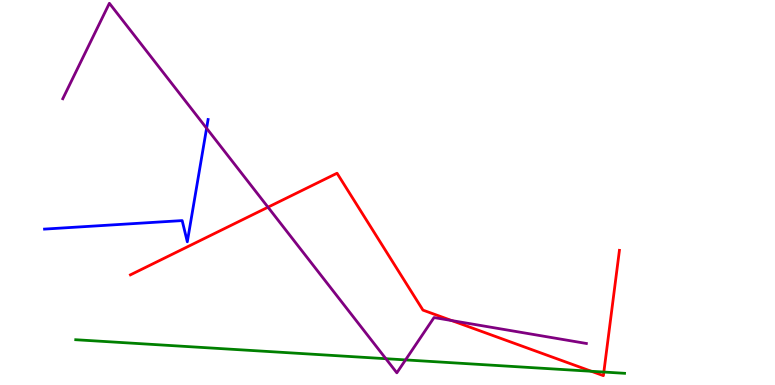[{'lines': ['blue', 'red'], 'intersections': []}, {'lines': ['green', 'red'], 'intersections': [{'x': 7.63, 'y': 0.356}, {'x': 7.79, 'y': 0.336}]}, {'lines': ['purple', 'red'], 'intersections': [{'x': 3.46, 'y': 4.62}, {'x': 5.83, 'y': 1.67}]}, {'lines': ['blue', 'green'], 'intersections': []}, {'lines': ['blue', 'purple'], 'intersections': [{'x': 2.67, 'y': 6.67}]}, {'lines': ['green', 'purple'], 'intersections': [{'x': 4.98, 'y': 0.683}, {'x': 5.23, 'y': 0.652}]}]